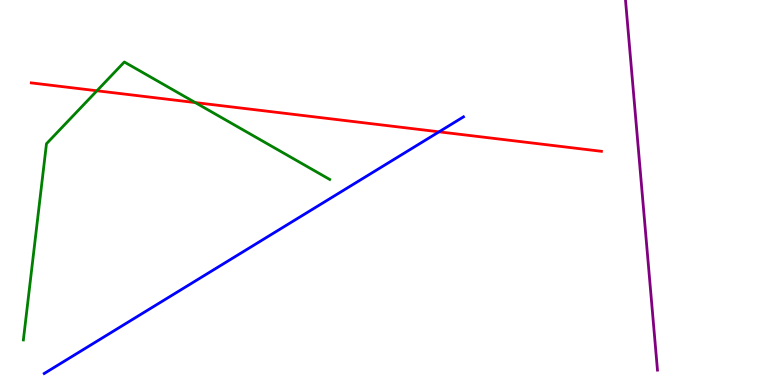[{'lines': ['blue', 'red'], 'intersections': [{'x': 5.67, 'y': 6.58}]}, {'lines': ['green', 'red'], 'intersections': [{'x': 1.25, 'y': 7.64}, {'x': 2.52, 'y': 7.34}]}, {'lines': ['purple', 'red'], 'intersections': []}, {'lines': ['blue', 'green'], 'intersections': []}, {'lines': ['blue', 'purple'], 'intersections': []}, {'lines': ['green', 'purple'], 'intersections': []}]